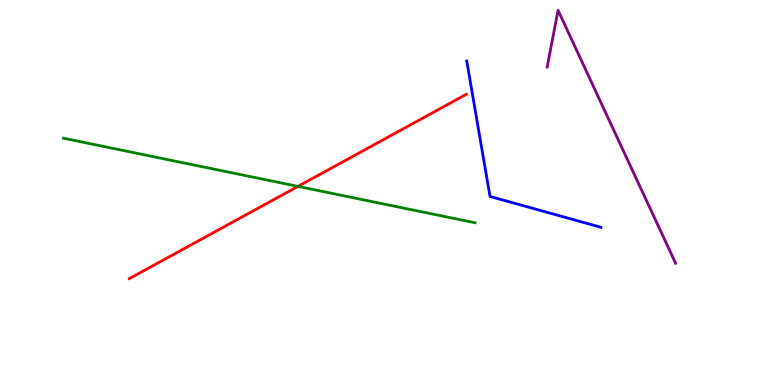[{'lines': ['blue', 'red'], 'intersections': []}, {'lines': ['green', 'red'], 'intersections': [{'x': 3.84, 'y': 5.16}]}, {'lines': ['purple', 'red'], 'intersections': []}, {'lines': ['blue', 'green'], 'intersections': []}, {'lines': ['blue', 'purple'], 'intersections': []}, {'lines': ['green', 'purple'], 'intersections': []}]